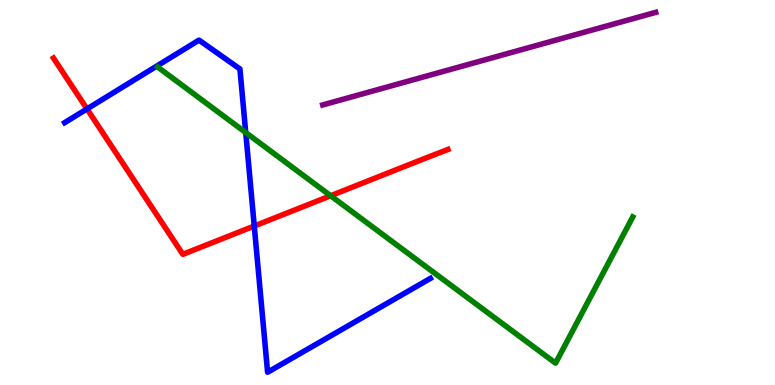[{'lines': ['blue', 'red'], 'intersections': [{'x': 1.12, 'y': 7.17}, {'x': 3.28, 'y': 4.13}]}, {'lines': ['green', 'red'], 'intersections': [{'x': 4.27, 'y': 4.92}]}, {'lines': ['purple', 'red'], 'intersections': []}, {'lines': ['blue', 'green'], 'intersections': [{'x': 3.17, 'y': 6.56}]}, {'lines': ['blue', 'purple'], 'intersections': []}, {'lines': ['green', 'purple'], 'intersections': []}]